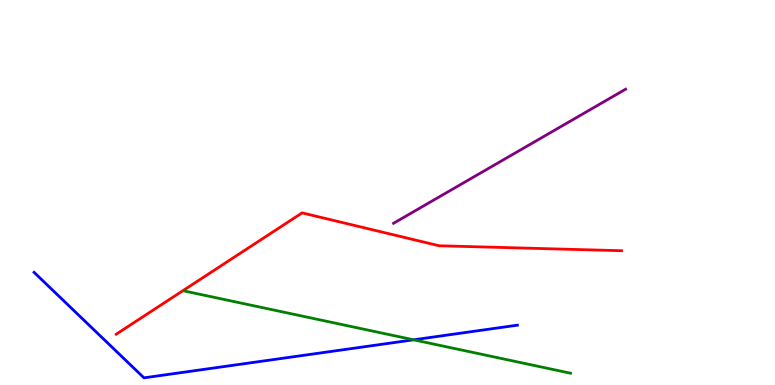[{'lines': ['blue', 'red'], 'intersections': []}, {'lines': ['green', 'red'], 'intersections': []}, {'lines': ['purple', 'red'], 'intersections': []}, {'lines': ['blue', 'green'], 'intersections': [{'x': 5.34, 'y': 1.17}]}, {'lines': ['blue', 'purple'], 'intersections': []}, {'lines': ['green', 'purple'], 'intersections': []}]